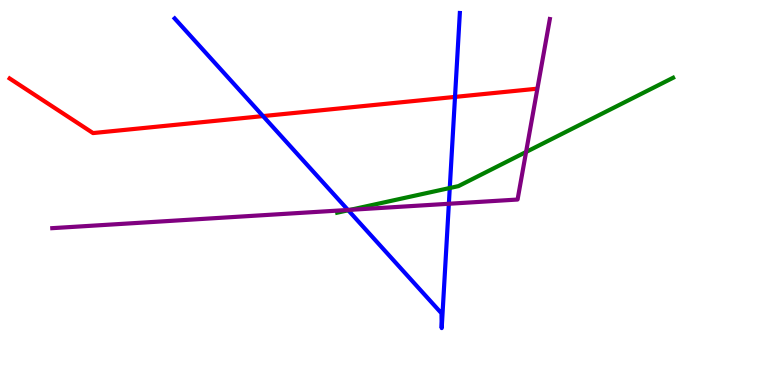[{'lines': ['blue', 'red'], 'intersections': [{'x': 3.39, 'y': 6.98}, {'x': 5.87, 'y': 7.48}]}, {'lines': ['green', 'red'], 'intersections': []}, {'lines': ['purple', 'red'], 'intersections': []}, {'lines': ['blue', 'green'], 'intersections': [{'x': 4.49, 'y': 4.54}, {'x': 5.8, 'y': 5.12}]}, {'lines': ['blue', 'purple'], 'intersections': [{'x': 4.49, 'y': 4.55}, {'x': 5.79, 'y': 4.71}]}, {'lines': ['green', 'purple'], 'intersections': [{'x': 4.52, 'y': 4.55}, {'x': 6.79, 'y': 6.05}]}]